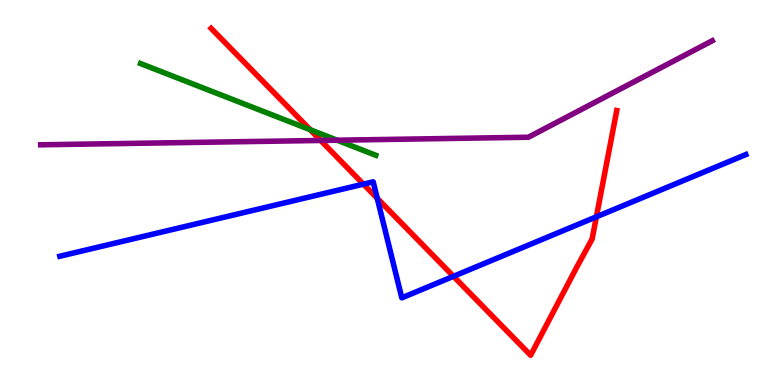[{'lines': ['blue', 'red'], 'intersections': [{'x': 4.69, 'y': 5.22}, {'x': 4.87, 'y': 4.85}, {'x': 5.85, 'y': 2.82}, {'x': 7.7, 'y': 4.37}]}, {'lines': ['green', 'red'], 'intersections': [{'x': 4.0, 'y': 6.63}]}, {'lines': ['purple', 'red'], 'intersections': [{'x': 4.14, 'y': 6.35}]}, {'lines': ['blue', 'green'], 'intersections': []}, {'lines': ['blue', 'purple'], 'intersections': []}, {'lines': ['green', 'purple'], 'intersections': [{'x': 4.35, 'y': 6.36}]}]